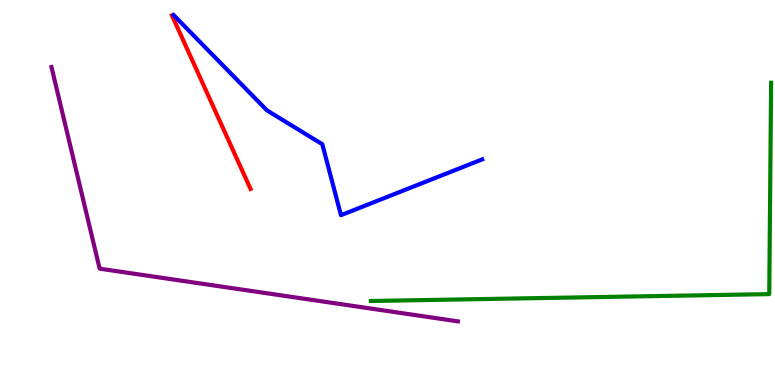[{'lines': ['blue', 'red'], 'intersections': []}, {'lines': ['green', 'red'], 'intersections': []}, {'lines': ['purple', 'red'], 'intersections': []}, {'lines': ['blue', 'green'], 'intersections': []}, {'lines': ['blue', 'purple'], 'intersections': []}, {'lines': ['green', 'purple'], 'intersections': []}]